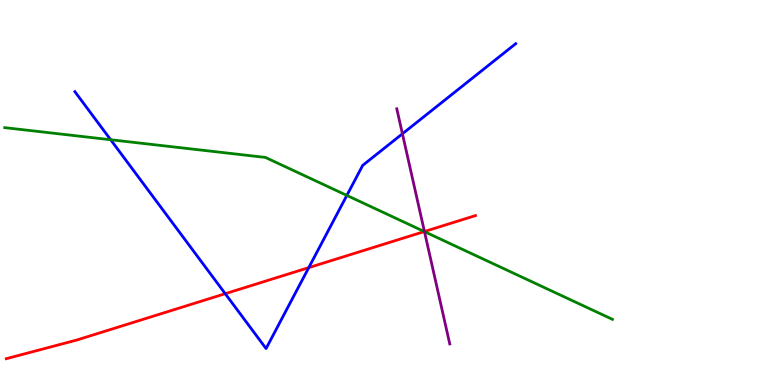[{'lines': ['blue', 'red'], 'intersections': [{'x': 2.91, 'y': 2.37}, {'x': 3.98, 'y': 3.05}]}, {'lines': ['green', 'red'], 'intersections': [{'x': 5.47, 'y': 3.99}]}, {'lines': ['purple', 'red'], 'intersections': [{'x': 5.48, 'y': 3.99}]}, {'lines': ['blue', 'green'], 'intersections': [{'x': 1.43, 'y': 6.37}, {'x': 4.48, 'y': 4.92}]}, {'lines': ['blue', 'purple'], 'intersections': [{'x': 5.19, 'y': 6.52}]}, {'lines': ['green', 'purple'], 'intersections': [{'x': 5.48, 'y': 3.98}]}]